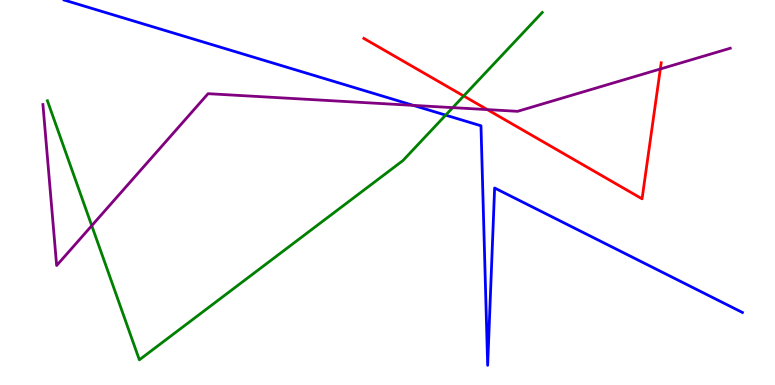[{'lines': ['blue', 'red'], 'intersections': []}, {'lines': ['green', 'red'], 'intersections': [{'x': 5.98, 'y': 7.51}]}, {'lines': ['purple', 'red'], 'intersections': [{'x': 6.29, 'y': 7.15}, {'x': 8.52, 'y': 8.21}]}, {'lines': ['blue', 'green'], 'intersections': [{'x': 5.75, 'y': 7.01}]}, {'lines': ['blue', 'purple'], 'intersections': [{'x': 5.33, 'y': 7.26}]}, {'lines': ['green', 'purple'], 'intersections': [{'x': 1.18, 'y': 4.14}, {'x': 5.84, 'y': 7.2}]}]